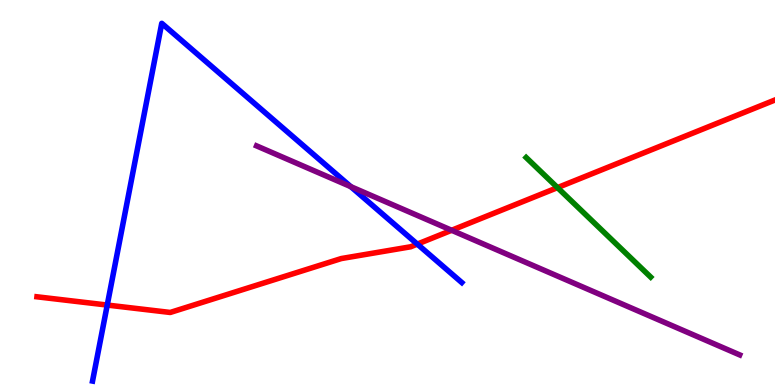[{'lines': ['blue', 'red'], 'intersections': [{'x': 1.38, 'y': 2.08}, {'x': 5.38, 'y': 3.66}]}, {'lines': ['green', 'red'], 'intersections': [{'x': 7.19, 'y': 5.13}]}, {'lines': ['purple', 'red'], 'intersections': [{'x': 5.83, 'y': 4.02}]}, {'lines': ['blue', 'green'], 'intersections': []}, {'lines': ['blue', 'purple'], 'intersections': [{'x': 4.53, 'y': 5.15}]}, {'lines': ['green', 'purple'], 'intersections': []}]